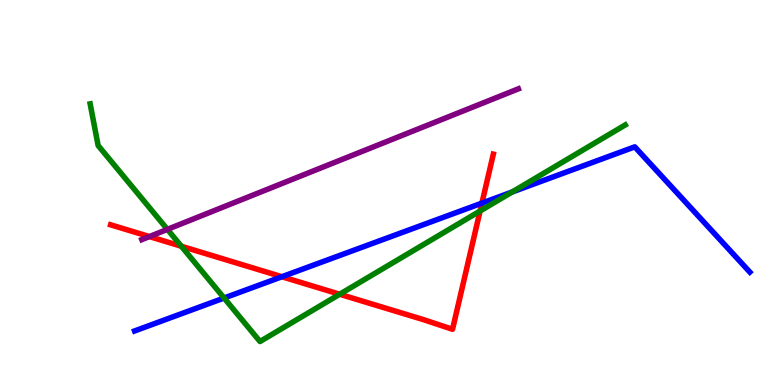[{'lines': ['blue', 'red'], 'intersections': [{'x': 3.64, 'y': 2.81}, {'x': 6.22, 'y': 4.72}]}, {'lines': ['green', 'red'], 'intersections': [{'x': 2.34, 'y': 3.6}, {'x': 4.38, 'y': 2.36}, {'x': 6.19, 'y': 4.52}]}, {'lines': ['purple', 'red'], 'intersections': [{'x': 1.93, 'y': 3.86}]}, {'lines': ['blue', 'green'], 'intersections': [{'x': 2.89, 'y': 2.26}, {'x': 6.61, 'y': 5.01}]}, {'lines': ['blue', 'purple'], 'intersections': []}, {'lines': ['green', 'purple'], 'intersections': [{'x': 2.16, 'y': 4.04}]}]